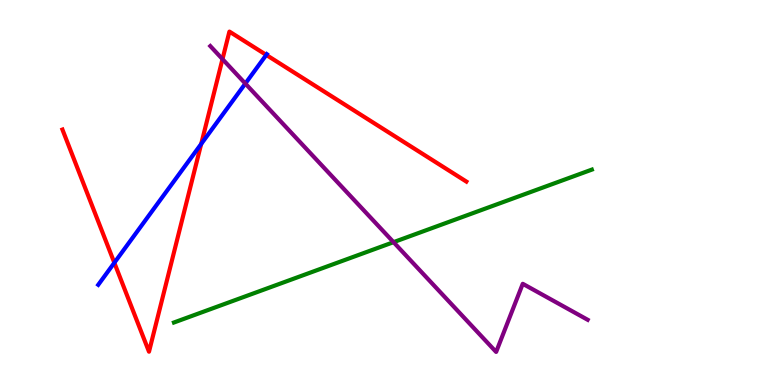[{'lines': ['blue', 'red'], 'intersections': [{'x': 1.48, 'y': 3.17}, {'x': 2.6, 'y': 6.26}, {'x': 3.44, 'y': 8.57}]}, {'lines': ['green', 'red'], 'intersections': []}, {'lines': ['purple', 'red'], 'intersections': [{'x': 2.87, 'y': 8.46}]}, {'lines': ['blue', 'green'], 'intersections': []}, {'lines': ['blue', 'purple'], 'intersections': [{'x': 3.17, 'y': 7.83}]}, {'lines': ['green', 'purple'], 'intersections': [{'x': 5.08, 'y': 3.71}]}]